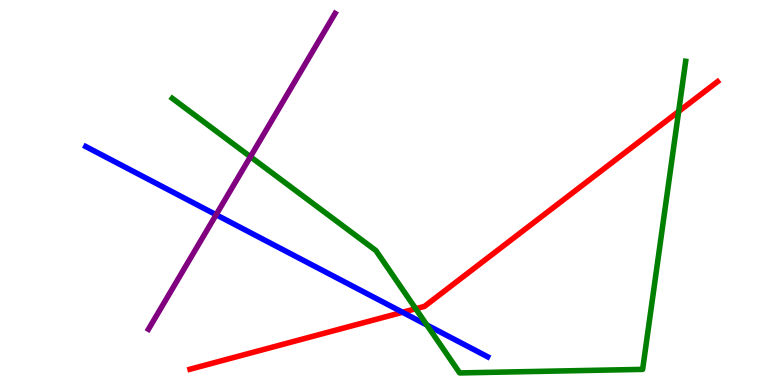[{'lines': ['blue', 'red'], 'intersections': [{'x': 5.19, 'y': 1.89}]}, {'lines': ['green', 'red'], 'intersections': [{'x': 5.36, 'y': 1.98}, {'x': 8.76, 'y': 7.11}]}, {'lines': ['purple', 'red'], 'intersections': []}, {'lines': ['blue', 'green'], 'intersections': [{'x': 5.51, 'y': 1.56}]}, {'lines': ['blue', 'purple'], 'intersections': [{'x': 2.79, 'y': 4.42}]}, {'lines': ['green', 'purple'], 'intersections': [{'x': 3.23, 'y': 5.93}]}]